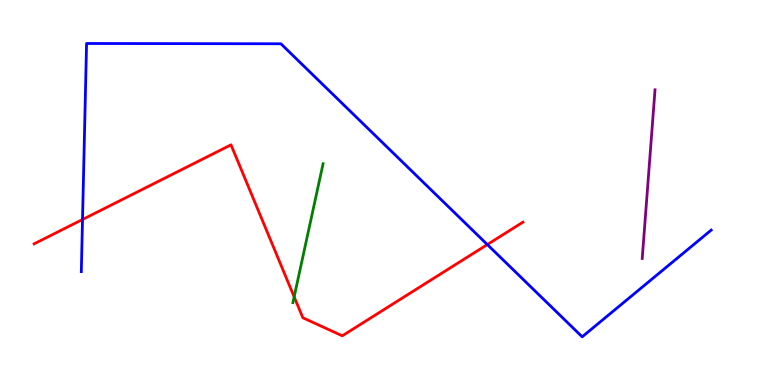[{'lines': ['blue', 'red'], 'intersections': [{'x': 1.06, 'y': 4.3}, {'x': 6.29, 'y': 3.65}]}, {'lines': ['green', 'red'], 'intersections': [{'x': 3.8, 'y': 2.29}]}, {'lines': ['purple', 'red'], 'intersections': []}, {'lines': ['blue', 'green'], 'intersections': []}, {'lines': ['blue', 'purple'], 'intersections': []}, {'lines': ['green', 'purple'], 'intersections': []}]